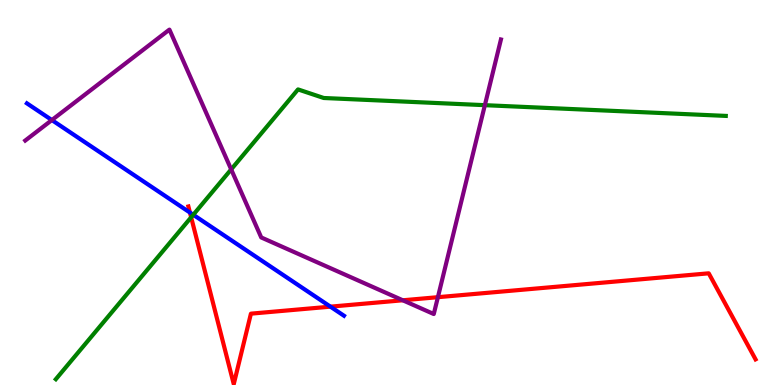[{'lines': ['blue', 'red'], 'intersections': [{'x': 2.45, 'y': 4.48}, {'x': 4.26, 'y': 2.03}]}, {'lines': ['green', 'red'], 'intersections': [{'x': 2.47, 'y': 4.36}]}, {'lines': ['purple', 'red'], 'intersections': [{'x': 5.2, 'y': 2.2}, {'x': 5.65, 'y': 2.28}]}, {'lines': ['blue', 'green'], 'intersections': [{'x': 2.49, 'y': 4.42}]}, {'lines': ['blue', 'purple'], 'intersections': [{'x': 0.669, 'y': 6.88}]}, {'lines': ['green', 'purple'], 'intersections': [{'x': 2.98, 'y': 5.6}, {'x': 6.26, 'y': 7.27}]}]